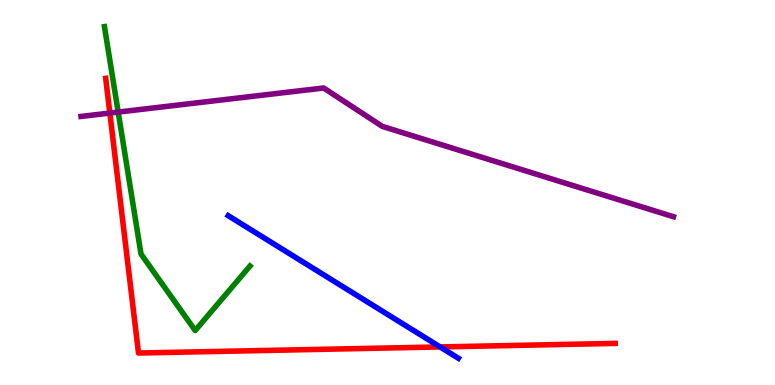[{'lines': ['blue', 'red'], 'intersections': [{'x': 5.68, 'y': 0.989}]}, {'lines': ['green', 'red'], 'intersections': []}, {'lines': ['purple', 'red'], 'intersections': [{'x': 1.42, 'y': 7.06}]}, {'lines': ['blue', 'green'], 'intersections': []}, {'lines': ['blue', 'purple'], 'intersections': []}, {'lines': ['green', 'purple'], 'intersections': [{'x': 1.52, 'y': 7.09}]}]